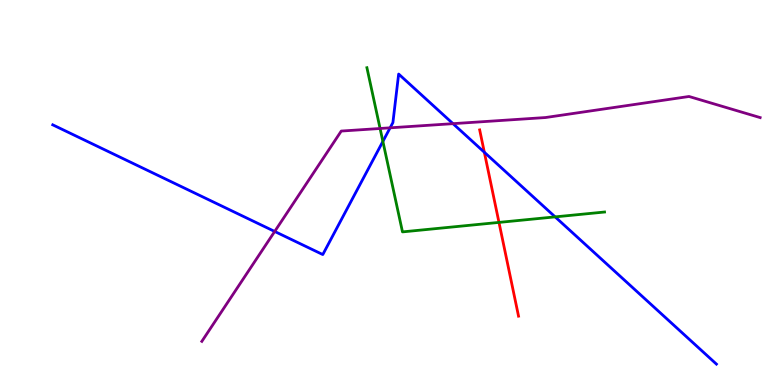[{'lines': ['blue', 'red'], 'intersections': [{'x': 6.25, 'y': 6.05}]}, {'lines': ['green', 'red'], 'intersections': [{'x': 6.44, 'y': 4.22}]}, {'lines': ['purple', 'red'], 'intersections': []}, {'lines': ['blue', 'green'], 'intersections': [{'x': 4.94, 'y': 6.33}, {'x': 7.16, 'y': 4.37}]}, {'lines': ['blue', 'purple'], 'intersections': [{'x': 3.54, 'y': 3.99}, {'x': 5.03, 'y': 6.68}, {'x': 5.85, 'y': 6.79}]}, {'lines': ['green', 'purple'], 'intersections': [{'x': 4.9, 'y': 6.66}]}]